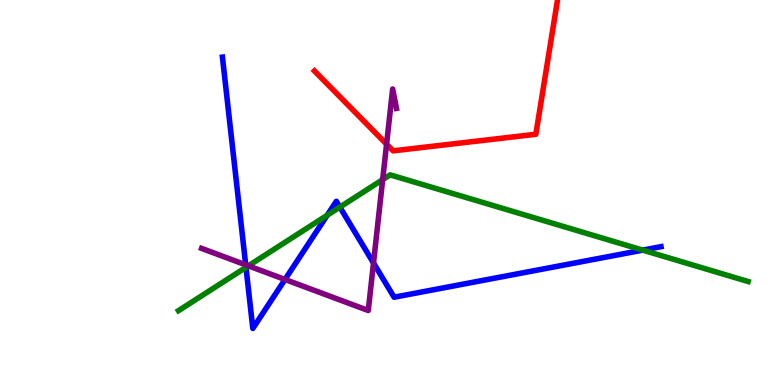[{'lines': ['blue', 'red'], 'intersections': []}, {'lines': ['green', 'red'], 'intersections': []}, {'lines': ['purple', 'red'], 'intersections': [{'x': 4.99, 'y': 6.26}]}, {'lines': ['blue', 'green'], 'intersections': [{'x': 3.17, 'y': 3.06}, {'x': 4.22, 'y': 4.41}, {'x': 4.39, 'y': 4.62}, {'x': 8.29, 'y': 3.5}]}, {'lines': ['blue', 'purple'], 'intersections': [{'x': 3.17, 'y': 3.12}, {'x': 3.68, 'y': 2.74}, {'x': 4.82, 'y': 3.17}]}, {'lines': ['green', 'purple'], 'intersections': [{'x': 3.2, 'y': 3.1}, {'x': 4.94, 'y': 5.33}]}]